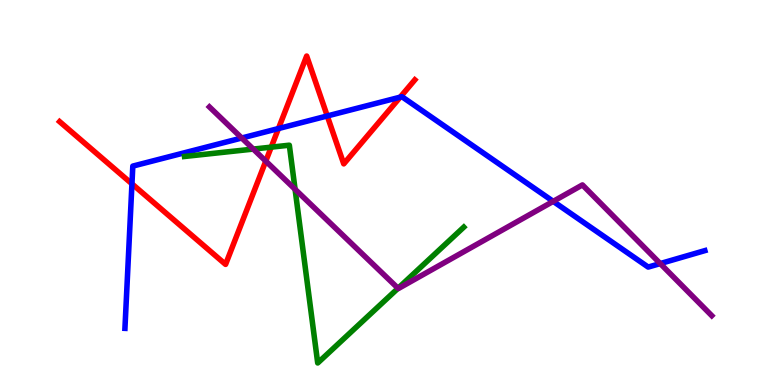[{'lines': ['blue', 'red'], 'intersections': [{'x': 1.7, 'y': 5.22}, {'x': 3.59, 'y': 6.66}, {'x': 4.22, 'y': 6.99}, {'x': 5.16, 'y': 7.48}]}, {'lines': ['green', 'red'], 'intersections': [{'x': 3.5, 'y': 6.18}]}, {'lines': ['purple', 'red'], 'intersections': [{'x': 3.43, 'y': 5.82}]}, {'lines': ['blue', 'green'], 'intersections': []}, {'lines': ['blue', 'purple'], 'intersections': [{'x': 3.12, 'y': 6.42}, {'x': 7.14, 'y': 4.77}, {'x': 8.52, 'y': 3.15}]}, {'lines': ['green', 'purple'], 'intersections': [{'x': 3.27, 'y': 6.13}, {'x': 3.81, 'y': 5.08}, {'x': 5.14, 'y': 2.51}]}]